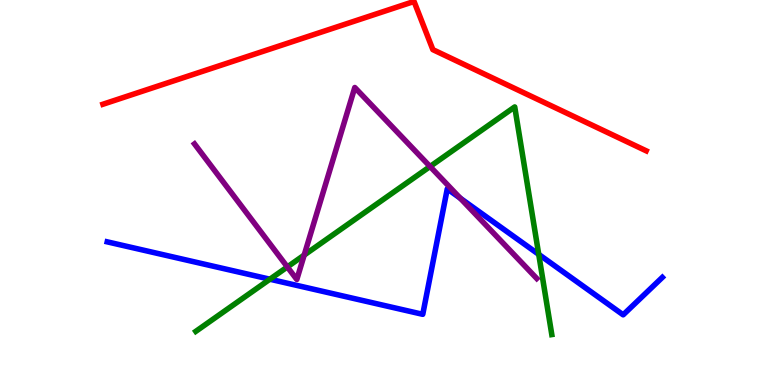[{'lines': ['blue', 'red'], 'intersections': []}, {'lines': ['green', 'red'], 'intersections': []}, {'lines': ['purple', 'red'], 'intersections': []}, {'lines': ['blue', 'green'], 'intersections': [{'x': 3.48, 'y': 2.75}, {'x': 6.95, 'y': 3.39}]}, {'lines': ['blue', 'purple'], 'intersections': [{'x': 5.94, 'y': 4.85}]}, {'lines': ['green', 'purple'], 'intersections': [{'x': 3.71, 'y': 3.07}, {'x': 3.93, 'y': 3.37}, {'x': 5.55, 'y': 5.68}]}]